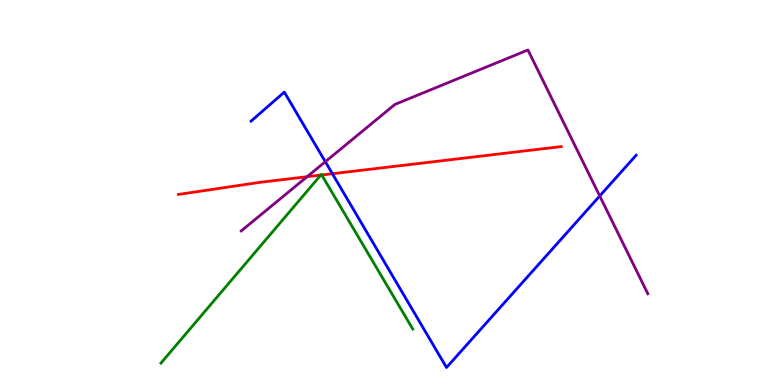[{'lines': ['blue', 'red'], 'intersections': [{'x': 4.29, 'y': 5.49}]}, {'lines': ['green', 'red'], 'intersections': [{'x': 4.14, 'y': 5.45}, {'x': 4.15, 'y': 5.45}]}, {'lines': ['purple', 'red'], 'intersections': [{'x': 3.96, 'y': 5.41}]}, {'lines': ['blue', 'green'], 'intersections': []}, {'lines': ['blue', 'purple'], 'intersections': [{'x': 4.2, 'y': 5.8}, {'x': 7.74, 'y': 4.91}]}, {'lines': ['green', 'purple'], 'intersections': []}]